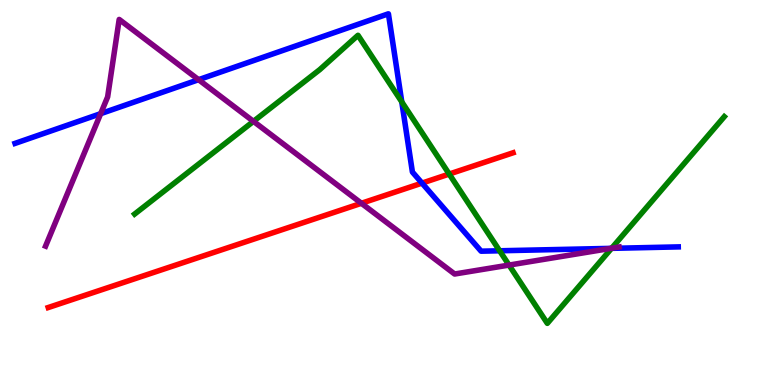[{'lines': ['blue', 'red'], 'intersections': [{'x': 5.45, 'y': 5.24}]}, {'lines': ['green', 'red'], 'intersections': [{'x': 5.8, 'y': 5.48}]}, {'lines': ['purple', 'red'], 'intersections': [{'x': 4.66, 'y': 4.72}]}, {'lines': ['blue', 'green'], 'intersections': [{'x': 5.18, 'y': 7.35}, {'x': 6.45, 'y': 3.49}, {'x': 7.89, 'y': 3.55}]}, {'lines': ['blue', 'purple'], 'intersections': [{'x': 1.3, 'y': 7.05}, {'x': 2.56, 'y': 7.93}, {'x': 7.88, 'y': 3.55}]}, {'lines': ['green', 'purple'], 'intersections': [{'x': 3.27, 'y': 6.85}, {'x': 6.57, 'y': 3.11}, {'x': 7.89, 'y': 3.55}]}]